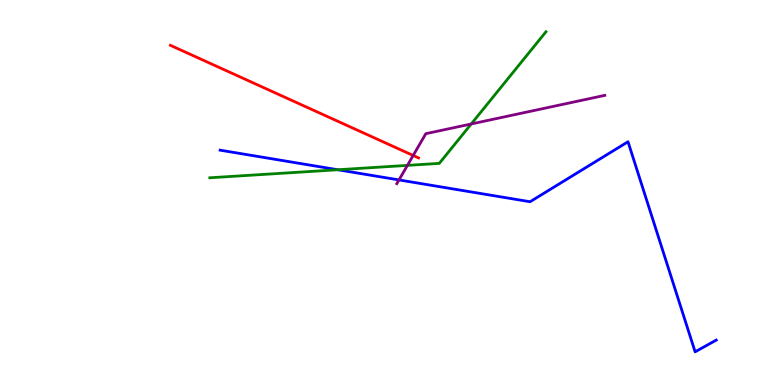[{'lines': ['blue', 'red'], 'intersections': []}, {'lines': ['green', 'red'], 'intersections': []}, {'lines': ['purple', 'red'], 'intersections': [{'x': 5.33, 'y': 5.96}]}, {'lines': ['blue', 'green'], 'intersections': [{'x': 4.36, 'y': 5.59}]}, {'lines': ['blue', 'purple'], 'intersections': [{'x': 5.15, 'y': 5.33}]}, {'lines': ['green', 'purple'], 'intersections': [{'x': 5.26, 'y': 5.7}, {'x': 6.08, 'y': 6.78}]}]